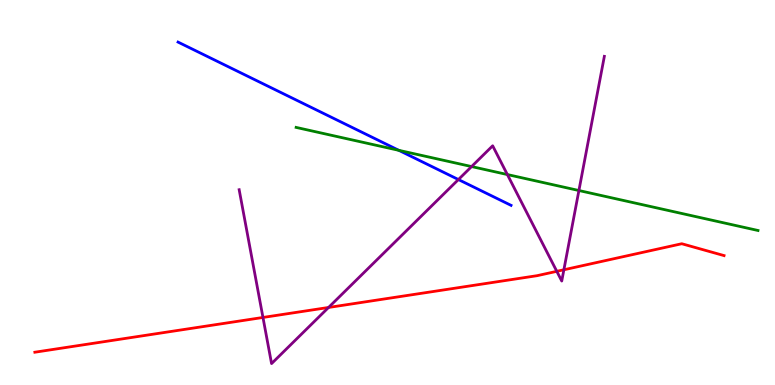[{'lines': ['blue', 'red'], 'intersections': []}, {'lines': ['green', 'red'], 'intersections': []}, {'lines': ['purple', 'red'], 'intersections': [{'x': 3.39, 'y': 1.75}, {'x': 4.24, 'y': 2.01}, {'x': 7.18, 'y': 2.95}, {'x': 7.28, 'y': 2.99}]}, {'lines': ['blue', 'green'], 'intersections': [{'x': 5.15, 'y': 6.1}]}, {'lines': ['blue', 'purple'], 'intersections': [{'x': 5.91, 'y': 5.34}]}, {'lines': ['green', 'purple'], 'intersections': [{'x': 6.08, 'y': 5.67}, {'x': 6.55, 'y': 5.47}, {'x': 7.47, 'y': 5.05}]}]